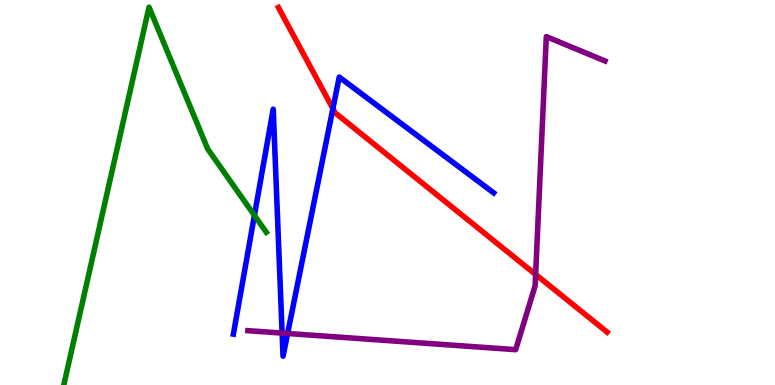[{'lines': ['blue', 'red'], 'intersections': [{'x': 4.3, 'y': 7.18}]}, {'lines': ['green', 'red'], 'intersections': []}, {'lines': ['purple', 'red'], 'intersections': [{'x': 6.91, 'y': 2.87}]}, {'lines': ['blue', 'green'], 'intersections': [{'x': 3.28, 'y': 4.41}]}, {'lines': ['blue', 'purple'], 'intersections': [{'x': 3.64, 'y': 1.35}, {'x': 3.71, 'y': 1.34}]}, {'lines': ['green', 'purple'], 'intersections': []}]